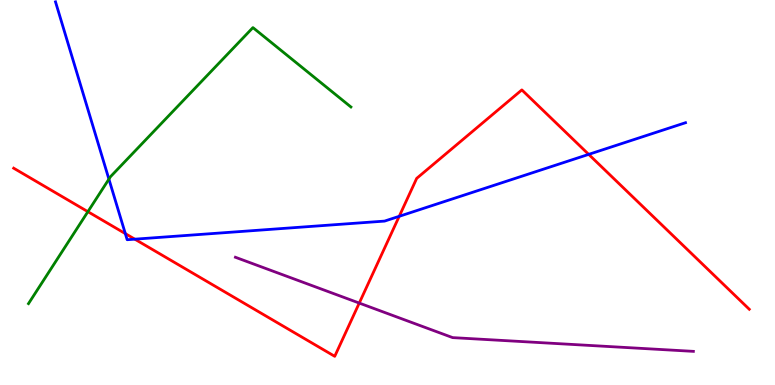[{'lines': ['blue', 'red'], 'intersections': [{'x': 1.62, 'y': 3.93}, {'x': 1.74, 'y': 3.79}, {'x': 5.15, 'y': 4.38}, {'x': 7.6, 'y': 5.99}]}, {'lines': ['green', 'red'], 'intersections': [{'x': 1.13, 'y': 4.5}]}, {'lines': ['purple', 'red'], 'intersections': [{'x': 4.64, 'y': 2.13}]}, {'lines': ['blue', 'green'], 'intersections': [{'x': 1.41, 'y': 5.35}]}, {'lines': ['blue', 'purple'], 'intersections': []}, {'lines': ['green', 'purple'], 'intersections': []}]